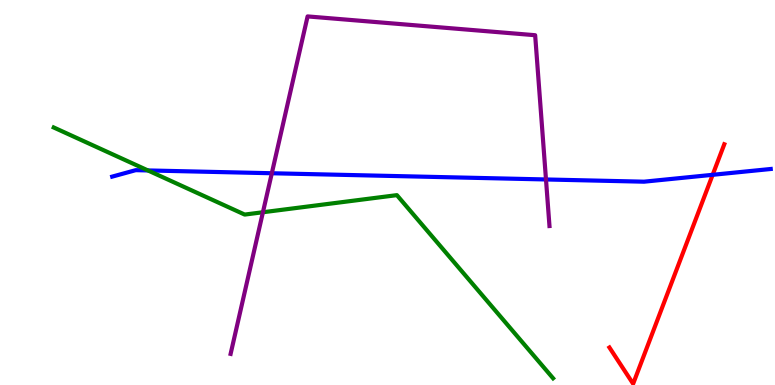[{'lines': ['blue', 'red'], 'intersections': [{'x': 9.2, 'y': 5.46}]}, {'lines': ['green', 'red'], 'intersections': []}, {'lines': ['purple', 'red'], 'intersections': []}, {'lines': ['blue', 'green'], 'intersections': [{'x': 1.91, 'y': 5.57}]}, {'lines': ['blue', 'purple'], 'intersections': [{'x': 3.51, 'y': 5.5}, {'x': 7.04, 'y': 5.34}]}, {'lines': ['green', 'purple'], 'intersections': [{'x': 3.39, 'y': 4.49}]}]